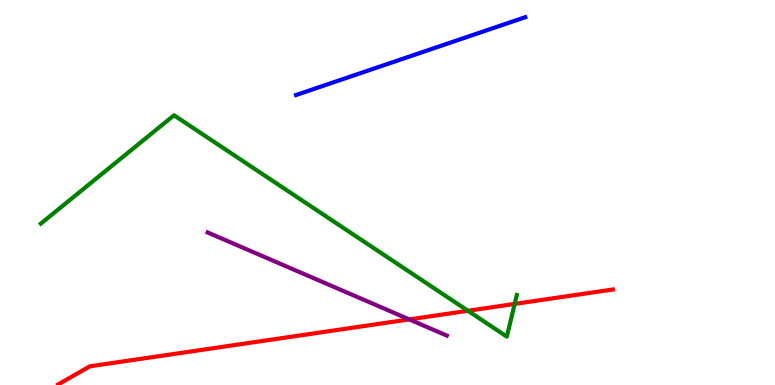[{'lines': ['blue', 'red'], 'intersections': []}, {'lines': ['green', 'red'], 'intersections': [{'x': 6.04, 'y': 1.93}, {'x': 6.64, 'y': 2.11}]}, {'lines': ['purple', 'red'], 'intersections': [{'x': 5.28, 'y': 1.7}]}, {'lines': ['blue', 'green'], 'intersections': []}, {'lines': ['blue', 'purple'], 'intersections': []}, {'lines': ['green', 'purple'], 'intersections': []}]